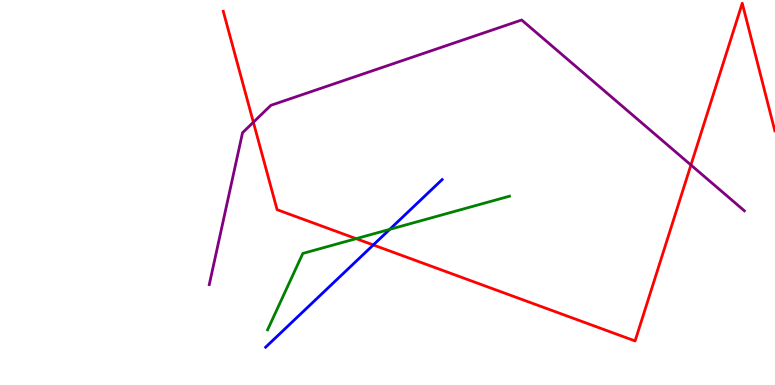[{'lines': ['blue', 'red'], 'intersections': [{'x': 4.82, 'y': 3.64}]}, {'lines': ['green', 'red'], 'intersections': [{'x': 4.6, 'y': 3.8}]}, {'lines': ['purple', 'red'], 'intersections': [{'x': 3.27, 'y': 6.82}, {'x': 8.92, 'y': 5.71}]}, {'lines': ['blue', 'green'], 'intersections': [{'x': 5.03, 'y': 4.04}]}, {'lines': ['blue', 'purple'], 'intersections': []}, {'lines': ['green', 'purple'], 'intersections': []}]